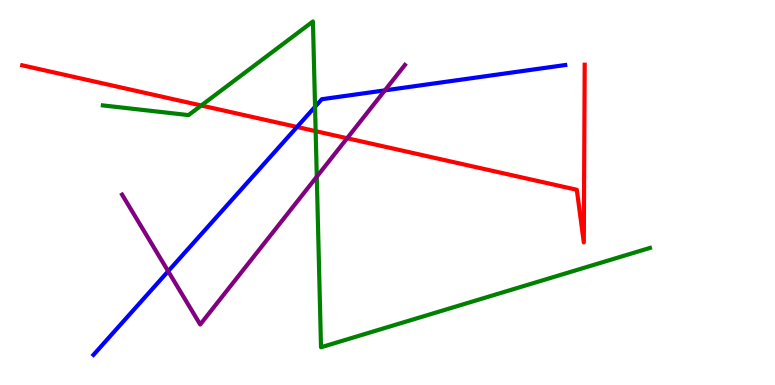[{'lines': ['blue', 'red'], 'intersections': [{'x': 3.83, 'y': 6.7}]}, {'lines': ['green', 'red'], 'intersections': [{'x': 2.6, 'y': 7.26}, {'x': 4.07, 'y': 6.59}]}, {'lines': ['purple', 'red'], 'intersections': [{'x': 4.48, 'y': 6.41}]}, {'lines': ['blue', 'green'], 'intersections': [{'x': 4.07, 'y': 7.23}]}, {'lines': ['blue', 'purple'], 'intersections': [{'x': 2.17, 'y': 2.95}, {'x': 4.97, 'y': 7.65}]}, {'lines': ['green', 'purple'], 'intersections': [{'x': 4.09, 'y': 5.41}]}]